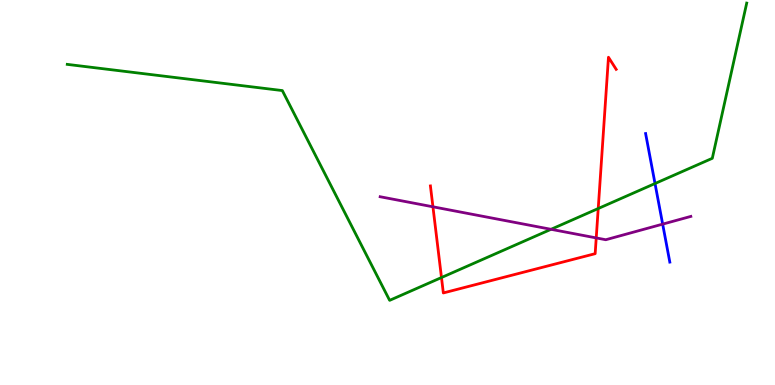[{'lines': ['blue', 'red'], 'intersections': []}, {'lines': ['green', 'red'], 'intersections': [{'x': 5.7, 'y': 2.79}, {'x': 7.72, 'y': 4.58}]}, {'lines': ['purple', 'red'], 'intersections': [{'x': 5.59, 'y': 4.63}, {'x': 7.69, 'y': 3.82}]}, {'lines': ['blue', 'green'], 'intersections': [{'x': 8.45, 'y': 5.23}]}, {'lines': ['blue', 'purple'], 'intersections': [{'x': 8.55, 'y': 4.18}]}, {'lines': ['green', 'purple'], 'intersections': [{'x': 7.11, 'y': 4.04}]}]